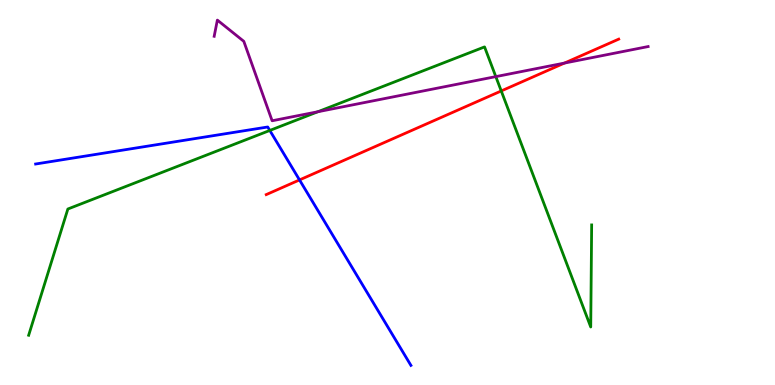[{'lines': ['blue', 'red'], 'intersections': [{'x': 3.86, 'y': 5.33}]}, {'lines': ['green', 'red'], 'intersections': [{'x': 6.47, 'y': 7.64}]}, {'lines': ['purple', 'red'], 'intersections': [{'x': 7.28, 'y': 8.36}]}, {'lines': ['blue', 'green'], 'intersections': [{'x': 3.48, 'y': 6.61}]}, {'lines': ['blue', 'purple'], 'intersections': []}, {'lines': ['green', 'purple'], 'intersections': [{'x': 4.1, 'y': 7.1}, {'x': 6.4, 'y': 8.01}]}]